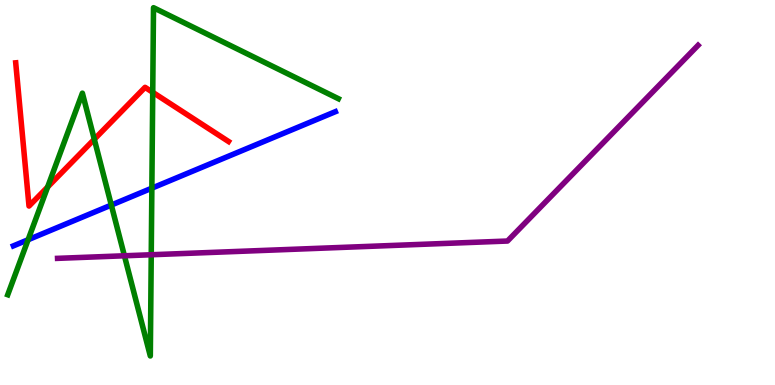[{'lines': ['blue', 'red'], 'intersections': []}, {'lines': ['green', 'red'], 'intersections': [{'x': 0.615, 'y': 5.14}, {'x': 1.22, 'y': 6.38}, {'x': 1.97, 'y': 7.6}]}, {'lines': ['purple', 'red'], 'intersections': []}, {'lines': ['blue', 'green'], 'intersections': [{'x': 0.363, 'y': 3.77}, {'x': 1.44, 'y': 4.67}, {'x': 1.96, 'y': 5.11}]}, {'lines': ['blue', 'purple'], 'intersections': []}, {'lines': ['green', 'purple'], 'intersections': [{'x': 1.61, 'y': 3.36}, {'x': 1.95, 'y': 3.38}]}]